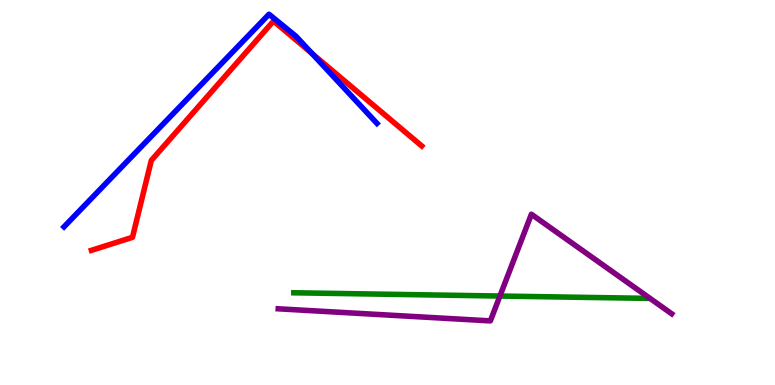[{'lines': ['blue', 'red'], 'intersections': [{'x': 4.03, 'y': 8.61}]}, {'lines': ['green', 'red'], 'intersections': []}, {'lines': ['purple', 'red'], 'intersections': []}, {'lines': ['blue', 'green'], 'intersections': []}, {'lines': ['blue', 'purple'], 'intersections': []}, {'lines': ['green', 'purple'], 'intersections': [{'x': 6.45, 'y': 2.31}]}]